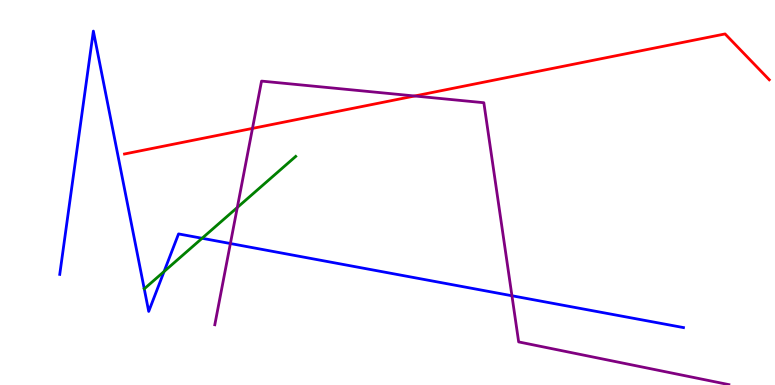[{'lines': ['blue', 'red'], 'intersections': []}, {'lines': ['green', 'red'], 'intersections': []}, {'lines': ['purple', 'red'], 'intersections': [{'x': 3.26, 'y': 6.66}, {'x': 5.35, 'y': 7.51}]}, {'lines': ['blue', 'green'], 'intersections': [{'x': 2.12, 'y': 2.95}, {'x': 2.61, 'y': 3.81}]}, {'lines': ['blue', 'purple'], 'intersections': [{'x': 2.97, 'y': 3.67}, {'x': 6.61, 'y': 2.32}]}, {'lines': ['green', 'purple'], 'intersections': [{'x': 3.06, 'y': 4.61}]}]